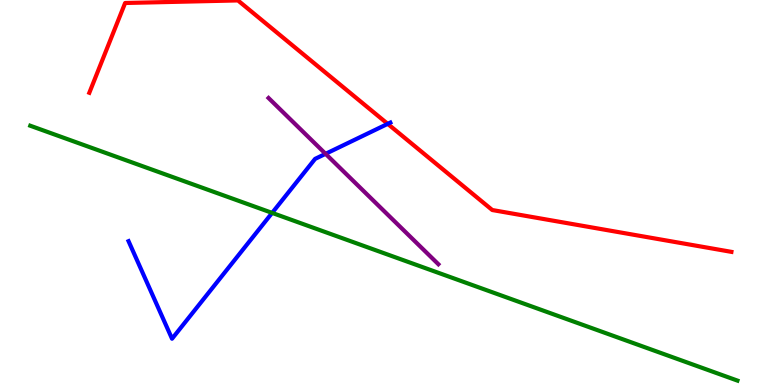[{'lines': ['blue', 'red'], 'intersections': [{'x': 5.0, 'y': 6.78}]}, {'lines': ['green', 'red'], 'intersections': []}, {'lines': ['purple', 'red'], 'intersections': []}, {'lines': ['blue', 'green'], 'intersections': [{'x': 3.51, 'y': 4.47}]}, {'lines': ['blue', 'purple'], 'intersections': [{'x': 4.2, 'y': 6.0}]}, {'lines': ['green', 'purple'], 'intersections': []}]